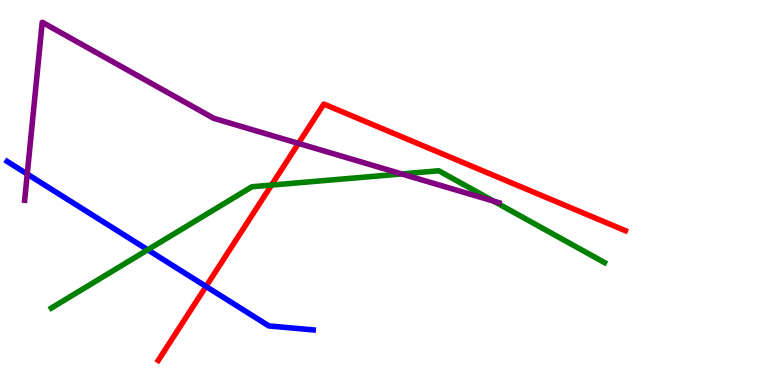[{'lines': ['blue', 'red'], 'intersections': [{'x': 2.66, 'y': 2.56}]}, {'lines': ['green', 'red'], 'intersections': [{'x': 3.5, 'y': 5.19}]}, {'lines': ['purple', 'red'], 'intersections': [{'x': 3.85, 'y': 6.28}]}, {'lines': ['blue', 'green'], 'intersections': [{'x': 1.91, 'y': 3.51}]}, {'lines': ['blue', 'purple'], 'intersections': [{'x': 0.352, 'y': 5.48}]}, {'lines': ['green', 'purple'], 'intersections': [{'x': 5.18, 'y': 5.48}, {'x': 6.37, 'y': 4.78}]}]